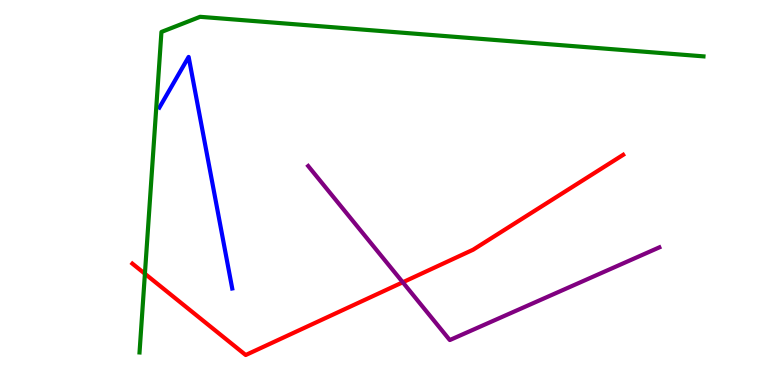[{'lines': ['blue', 'red'], 'intersections': []}, {'lines': ['green', 'red'], 'intersections': [{'x': 1.87, 'y': 2.89}]}, {'lines': ['purple', 'red'], 'intersections': [{'x': 5.2, 'y': 2.67}]}, {'lines': ['blue', 'green'], 'intersections': []}, {'lines': ['blue', 'purple'], 'intersections': []}, {'lines': ['green', 'purple'], 'intersections': []}]